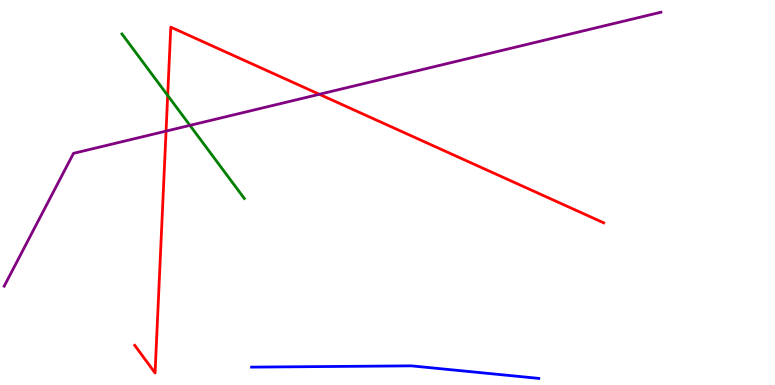[{'lines': ['blue', 'red'], 'intersections': []}, {'lines': ['green', 'red'], 'intersections': [{'x': 2.16, 'y': 7.52}]}, {'lines': ['purple', 'red'], 'intersections': [{'x': 2.14, 'y': 6.59}, {'x': 4.12, 'y': 7.55}]}, {'lines': ['blue', 'green'], 'intersections': []}, {'lines': ['blue', 'purple'], 'intersections': []}, {'lines': ['green', 'purple'], 'intersections': [{'x': 2.45, 'y': 6.74}]}]